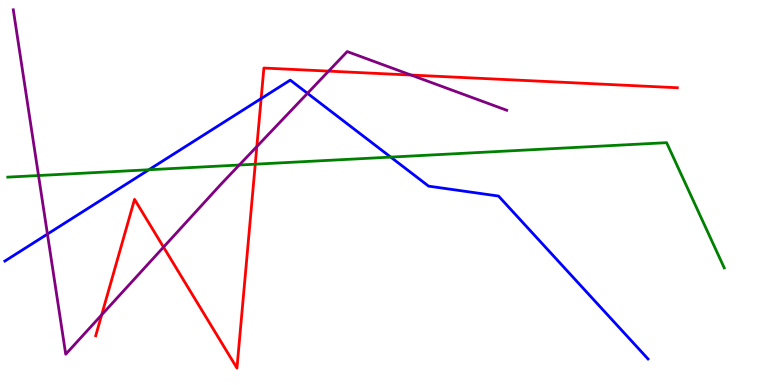[{'lines': ['blue', 'red'], 'intersections': [{'x': 3.37, 'y': 7.44}]}, {'lines': ['green', 'red'], 'intersections': [{'x': 3.29, 'y': 5.74}]}, {'lines': ['purple', 'red'], 'intersections': [{'x': 1.31, 'y': 1.82}, {'x': 2.11, 'y': 3.58}, {'x': 3.31, 'y': 6.19}, {'x': 4.24, 'y': 8.15}, {'x': 5.3, 'y': 8.05}]}, {'lines': ['blue', 'green'], 'intersections': [{'x': 1.92, 'y': 5.59}, {'x': 5.04, 'y': 5.92}]}, {'lines': ['blue', 'purple'], 'intersections': [{'x': 0.612, 'y': 3.92}, {'x': 3.97, 'y': 7.58}]}, {'lines': ['green', 'purple'], 'intersections': [{'x': 0.497, 'y': 5.44}, {'x': 3.09, 'y': 5.71}]}]